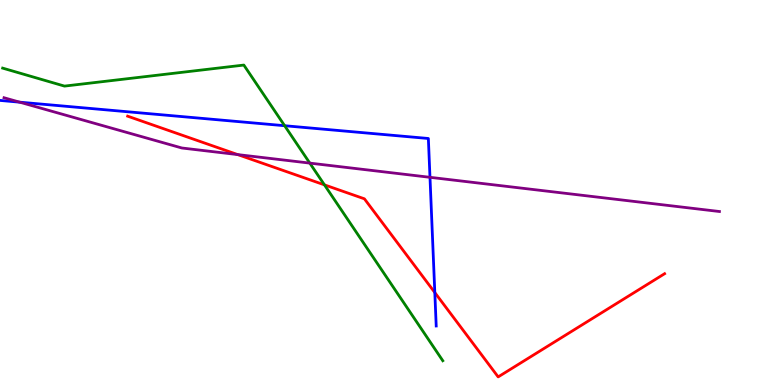[{'lines': ['blue', 'red'], 'intersections': [{'x': 5.61, 'y': 2.4}]}, {'lines': ['green', 'red'], 'intersections': [{'x': 4.19, 'y': 5.2}]}, {'lines': ['purple', 'red'], 'intersections': [{'x': 3.07, 'y': 5.98}]}, {'lines': ['blue', 'green'], 'intersections': [{'x': 3.67, 'y': 6.73}]}, {'lines': ['blue', 'purple'], 'intersections': [{'x': 0.254, 'y': 7.35}, {'x': 5.55, 'y': 5.39}]}, {'lines': ['green', 'purple'], 'intersections': [{'x': 4.0, 'y': 5.76}]}]